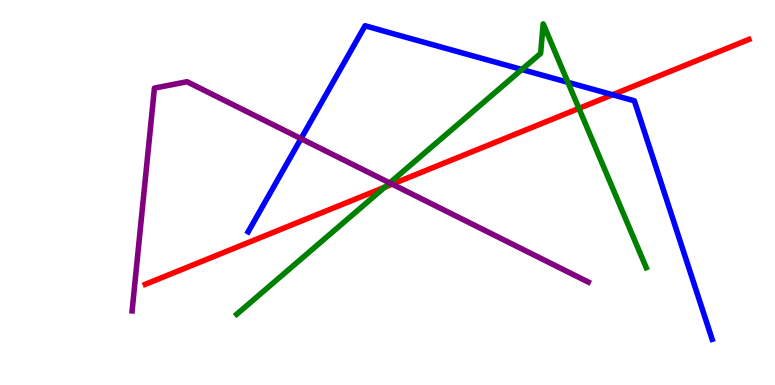[{'lines': ['blue', 'red'], 'intersections': [{'x': 7.9, 'y': 7.54}]}, {'lines': ['green', 'red'], 'intersections': [{'x': 4.96, 'y': 5.14}, {'x': 7.47, 'y': 7.18}]}, {'lines': ['purple', 'red'], 'intersections': [{'x': 5.06, 'y': 5.22}]}, {'lines': ['blue', 'green'], 'intersections': [{'x': 6.73, 'y': 8.19}, {'x': 7.33, 'y': 7.86}]}, {'lines': ['blue', 'purple'], 'intersections': [{'x': 3.88, 'y': 6.4}]}, {'lines': ['green', 'purple'], 'intersections': [{'x': 5.03, 'y': 5.25}]}]